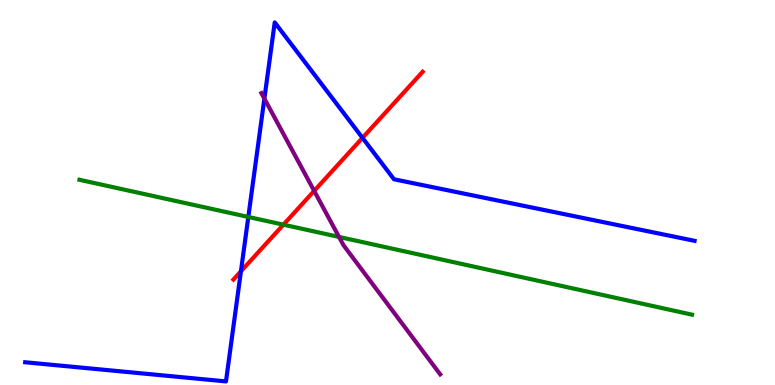[{'lines': ['blue', 'red'], 'intersections': [{'x': 3.11, 'y': 2.95}, {'x': 4.68, 'y': 6.42}]}, {'lines': ['green', 'red'], 'intersections': [{'x': 3.66, 'y': 4.16}]}, {'lines': ['purple', 'red'], 'intersections': [{'x': 4.05, 'y': 5.04}]}, {'lines': ['blue', 'green'], 'intersections': [{'x': 3.2, 'y': 4.36}]}, {'lines': ['blue', 'purple'], 'intersections': [{'x': 3.41, 'y': 7.44}]}, {'lines': ['green', 'purple'], 'intersections': [{'x': 4.37, 'y': 3.85}]}]